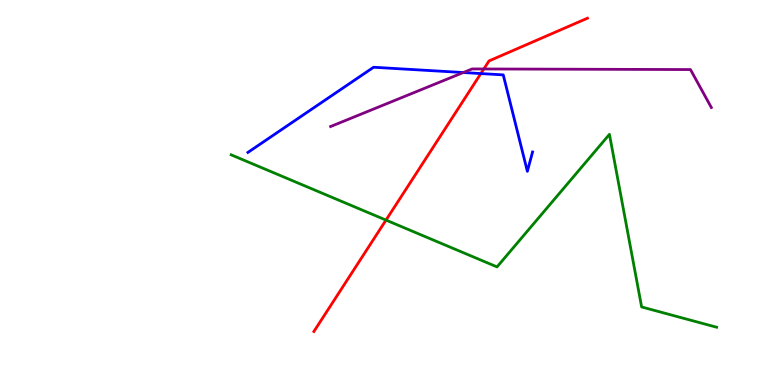[{'lines': ['blue', 'red'], 'intersections': [{'x': 6.2, 'y': 8.09}]}, {'lines': ['green', 'red'], 'intersections': [{'x': 4.98, 'y': 4.28}]}, {'lines': ['purple', 'red'], 'intersections': [{'x': 6.24, 'y': 8.21}]}, {'lines': ['blue', 'green'], 'intersections': []}, {'lines': ['blue', 'purple'], 'intersections': [{'x': 5.98, 'y': 8.12}]}, {'lines': ['green', 'purple'], 'intersections': []}]